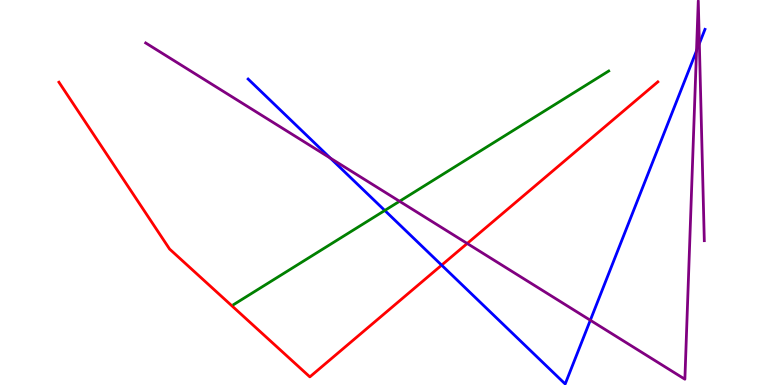[{'lines': ['blue', 'red'], 'intersections': [{'x': 5.7, 'y': 3.11}]}, {'lines': ['green', 'red'], 'intersections': []}, {'lines': ['purple', 'red'], 'intersections': [{'x': 6.03, 'y': 3.68}]}, {'lines': ['blue', 'green'], 'intersections': [{'x': 4.96, 'y': 4.53}]}, {'lines': ['blue', 'purple'], 'intersections': [{'x': 4.26, 'y': 5.89}, {'x': 7.62, 'y': 1.68}, {'x': 8.99, 'y': 8.68}, {'x': 9.02, 'y': 8.87}]}, {'lines': ['green', 'purple'], 'intersections': [{'x': 5.16, 'y': 4.77}]}]